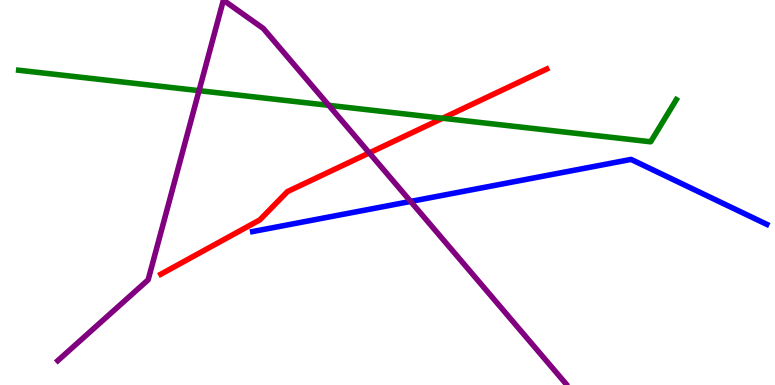[{'lines': ['blue', 'red'], 'intersections': []}, {'lines': ['green', 'red'], 'intersections': [{'x': 5.71, 'y': 6.93}]}, {'lines': ['purple', 'red'], 'intersections': [{'x': 4.76, 'y': 6.03}]}, {'lines': ['blue', 'green'], 'intersections': []}, {'lines': ['blue', 'purple'], 'intersections': [{'x': 5.3, 'y': 4.77}]}, {'lines': ['green', 'purple'], 'intersections': [{'x': 2.57, 'y': 7.65}, {'x': 4.24, 'y': 7.26}]}]